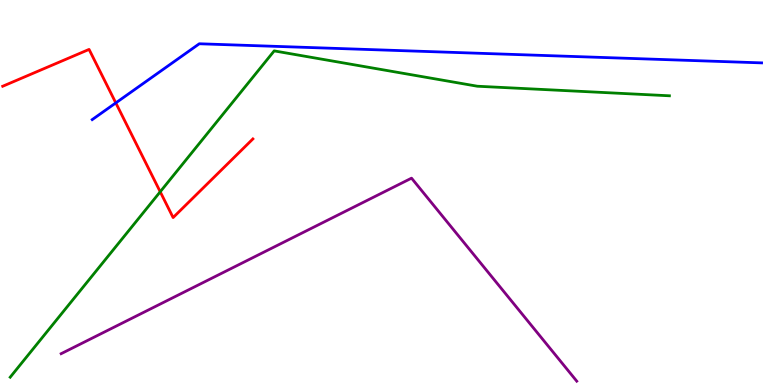[{'lines': ['blue', 'red'], 'intersections': [{'x': 1.49, 'y': 7.33}]}, {'lines': ['green', 'red'], 'intersections': [{'x': 2.07, 'y': 5.02}]}, {'lines': ['purple', 'red'], 'intersections': []}, {'lines': ['blue', 'green'], 'intersections': []}, {'lines': ['blue', 'purple'], 'intersections': []}, {'lines': ['green', 'purple'], 'intersections': []}]